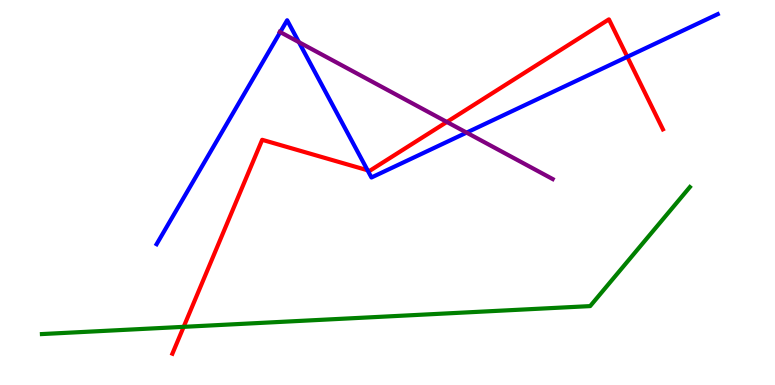[{'lines': ['blue', 'red'], 'intersections': [{'x': 4.74, 'y': 5.58}, {'x': 8.09, 'y': 8.52}]}, {'lines': ['green', 'red'], 'intersections': [{'x': 2.37, 'y': 1.51}]}, {'lines': ['purple', 'red'], 'intersections': [{'x': 5.77, 'y': 6.83}]}, {'lines': ['blue', 'green'], 'intersections': []}, {'lines': ['blue', 'purple'], 'intersections': [{'x': 3.62, 'y': 9.17}, {'x': 3.86, 'y': 8.9}, {'x': 6.02, 'y': 6.56}]}, {'lines': ['green', 'purple'], 'intersections': []}]